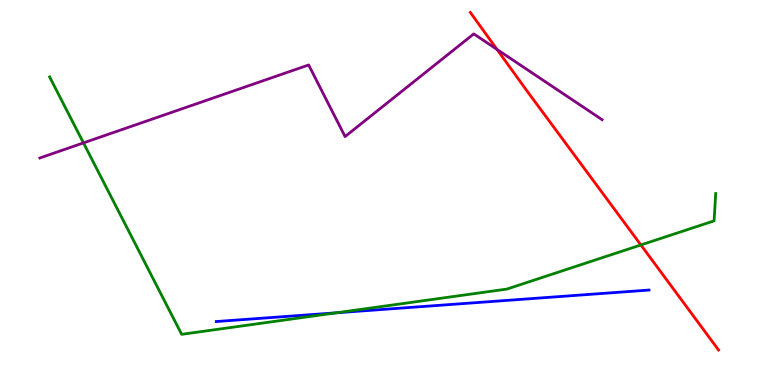[{'lines': ['blue', 'red'], 'intersections': []}, {'lines': ['green', 'red'], 'intersections': [{'x': 8.27, 'y': 3.64}]}, {'lines': ['purple', 'red'], 'intersections': [{'x': 6.41, 'y': 8.72}]}, {'lines': ['blue', 'green'], 'intersections': [{'x': 4.34, 'y': 1.88}]}, {'lines': ['blue', 'purple'], 'intersections': []}, {'lines': ['green', 'purple'], 'intersections': [{'x': 1.08, 'y': 6.29}]}]